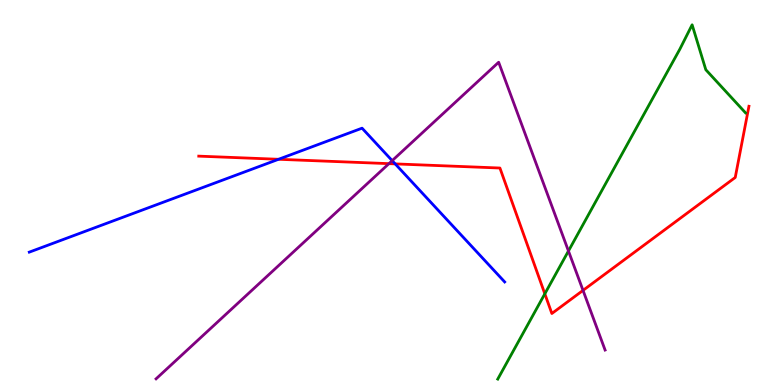[{'lines': ['blue', 'red'], 'intersections': [{'x': 3.59, 'y': 5.86}, {'x': 5.1, 'y': 5.74}]}, {'lines': ['green', 'red'], 'intersections': [{'x': 7.03, 'y': 2.37}]}, {'lines': ['purple', 'red'], 'intersections': [{'x': 5.02, 'y': 5.75}, {'x': 7.52, 'y': 2.46}]}, {'lines': ['blue', 'green'], 'intersections': []}, {'lines': ['blue', 'purple'], 'intersections': [{'x': 5.06, 'y': 5.83}]}, {'lines': ['green', 'purple'], 'intersections': [{'x': 7.33, 'y': 3.48}]}]